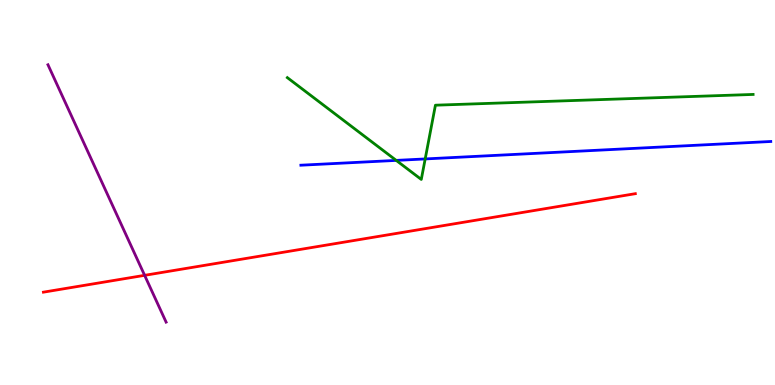[{'lines': ['blue', 'red'], 'intersections': []}, {'lines': ['green', 'red'], 'intersections': []}, {'lines': ['purple', 'red'], 'intersections': [{'x': 1.87, 'y': 2.85}]}, {'lines': ['blue', 'green'], 'intersections': [{'x': 5.11, 'y': 5.83}, {'x': 5.49, 'y': 5.87}]}, {'lines': ['blue', 'purple'], 'intersections': []}, {'lines': ['green', 'purple'], 'intersections': []}]